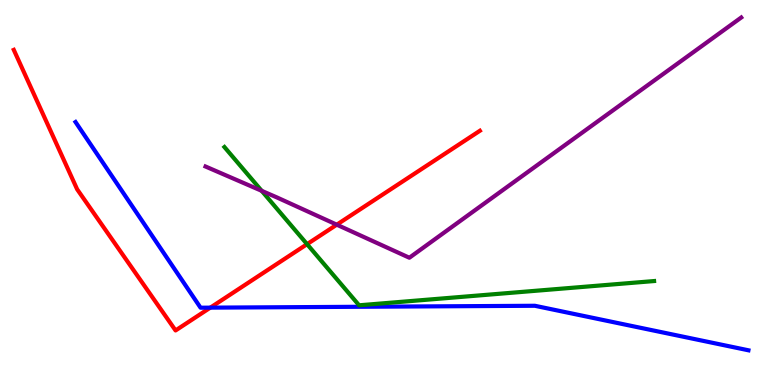[{'lines': ['blue', 'red'], 'intersections': [{'x': 2.71, 'y': 2.01}]}, {'lines': ['green', 'red'], 'intersections': [{'x': 3.96, 'y': 3.66}]}, {'lines': ['purple', 'red'], 'intersections': [{'x': 4.35, 'y': 4.16}]}, {'lines': ['blue', 'green'], 'intersections': []}, {'lines': ['blue', 'purple'], 'intersections': []}, {'lines': ['green', 'purple'], 'intersections': [{'x': 3.38, 'y': 5.04}]}]